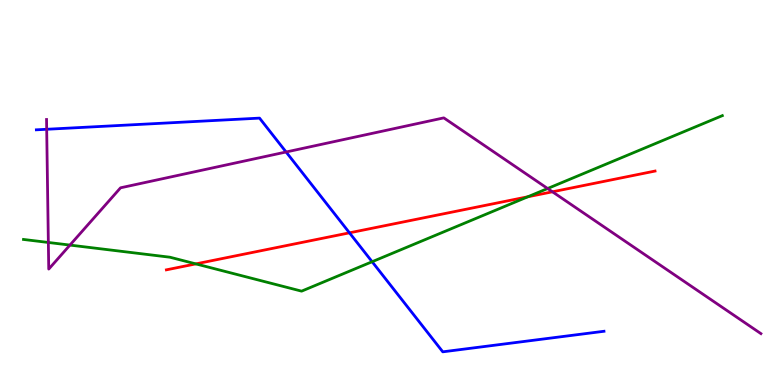[{'lines': ['blue', 'red'], 'intersections': [{'x': 4.51, 'y': 3.95}]}, {'lines': ['green', 'red'], 'intersections': [{'x': 2.53, 'y': 3.15}, {'x': 6.81, 'y': 4.89}]}, {'lines': ['purple', 'red'], 'intersections': [{'x': 7.13, 'y': 5.02}]}, {'lines': ['blue', 'green'], 'intersections': [{'x': 4.8, 'y': 3.2}]}, {'lines': ['blue', 'purple'], 'intersections': [{'x': 0.602, 'y': 6.64}, {'x': 3.69, 'y': 6.05}]}, {'lines': ['green', 'purple'], 'intersections': [{'x': 0.624, 'y': 3.7}, {'x': 0.903, 'y': 3.63}, {'x': 7.07, 'y': 5.1}]}]